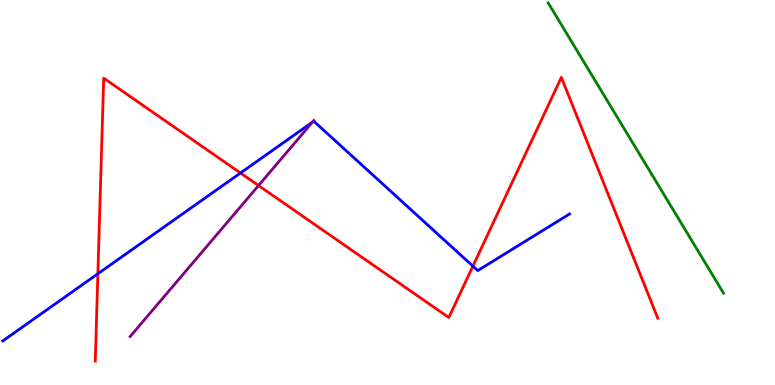[{'lines': ['blue', 'red'], 'intersections': [{'x': 1.26, 'y': 2.89}, {'x': 3.1, 'y': 5.51}, {'x': 6.1, 'y': 3.09}]}, {'lines': ['green', 'red'], 'intersections': []}, {'lines': ['purple', 'red'], 'intersections': [{'x': 3.34, 'y': 5.18}]}, {'lines': ['blue', 'green'], 'intersections': []}, {'lines': ['blue', 'purple'], 'intersections': [{'x': 4.03, 'y': 6.83}]}, {'lines': ['green', 'purple'], 'intersections': []}]